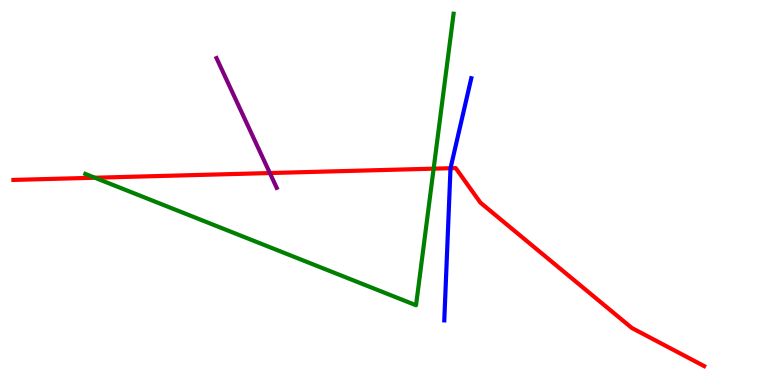[{'lines': ['blue', 'red'], 'intersections': [{'x': 5.81, 'y': 5.63}]}, {'lines': ['green', 'red'], 'intersections': [{'x': 1.22, 'y': 5.38}, {'x': 5.6, 'y': 5.62}]}, {'lines': ['purple', 'red'], 'intersections': [{'x': 3.48, 'y': 5.51}]}, {'lines': ['blue', 'green'], 'intersections': []}, {'lines': ['blue', 'purple'], 'intersections': []}, {'lines': ['green', 'purple'], 'intersections': []}]